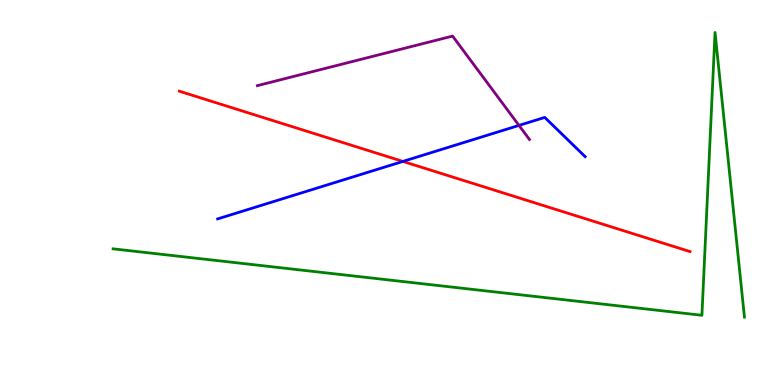[{'lines': ['blue', 'red'], 'intersections': [{'x': 5.2, 'y': 5.81}]}, {'lines': ['green', 'red'], 'intersections': []}, {'lines': ['purple', 'red'], 'intersections': []}, {'lines': ['blue', 'green'], 'intersections': []}, {'lines': ['blue', 'purple'], 'intersections': [{'x': 6.7, 'y': 6.74}]}, {'lines': ['green', 'purple'], 'intersections': []}]